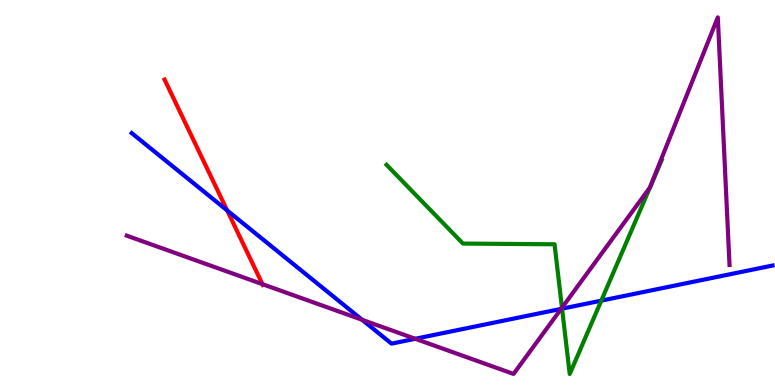[{'lines': ['blue', 'red'], 'intersections': [{'x': 2.93, 'y': 4.53}]}, {'lines': ['green', 'red'], 'intersections': []}, {'lines': ['purple', 'red'], 'intersections': [{'x': 3.39, 'y': 2.62}]}, {'lines': ['blue', 'green'], 'intersections': [{'x': 7.25, 'y': 1.98}, {'x': 7.76, 'y': 2.19}]}, {'lines': ['blue', 'purple'], 'intersections': [{'x': 4.67, 'y': 1.69}, {'x': 5.36, 'y': 1.2}, {'x': 7.24, 'y': 1.98}]}, {'lines': ['green', 'purple'], 'intersections': [{'x': 7.25, 'y': 2.01}]}]